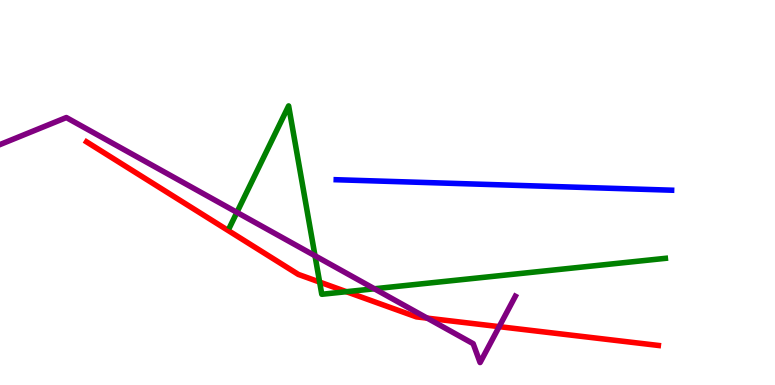[{'lines': ['blue', 'red'], 'intersections': []}, {'lines': ['green', 'red'], 'intersections': [{'x': 4.12, 'y': 2.67}, {'x': 4.47, 'y': 2.42}]}, {'lines': ['purple', 'red'], 'intersections': [{'x': 5.51, 'y': 1.74}, {'x': 6.44, 'y': 1.52}]}, {'lines': ['blue', 'green'], 'intersections': []}, {'lines': ['blue', 'purple'], 'intersections': []}, {'lines': ['green', 'purple'], 'intersections': [{'x': 3.06, 'y': 4.48}, {'x': 4.06, 'y': 3.36}, {'x': 4.83, 'y': 2.5}]}]